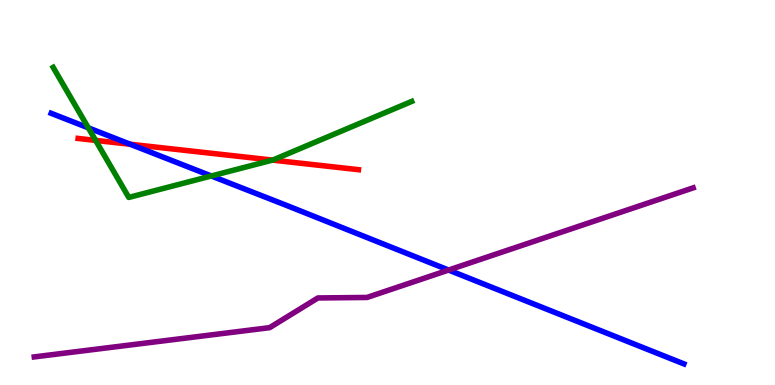[{'lines': ['blue', 'red'], 'intersections': [{'x': 1.68, 'y': 6.25}]}, {'lines': ['green', 'red'], 'intersections': [{'x': 1.23, 'y': 6.35}, {'x': 3.52, 'y': 5.84}]}, {'lines': ['purple', 'red'], 'intersections': []}, {'lines': ['blue', 'green'], 'intersections': [{'x': 1.14, 'y': 6.68}, {'x': 2.73, 'y': 5.43}]}, {'lines': ['blue', 'purple'], 'intersections': [{'x': 5.79, 'y': 2.99}]}, {'lines': ['green', 'purple'], 'intersections': []}]